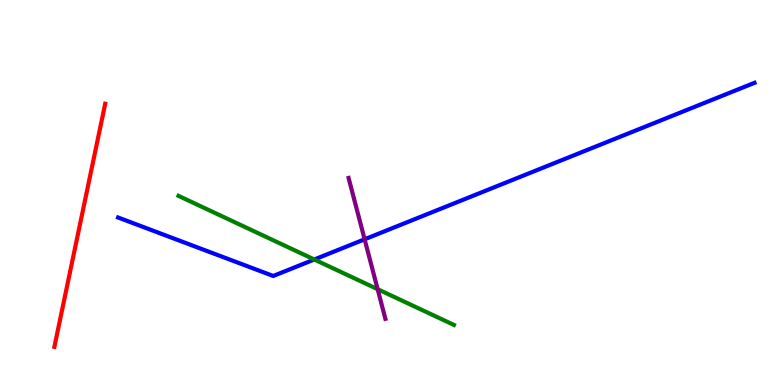[{'lines': ['blue', 'red'], 'intersections': []}, {'lines': ['green', 'red'], 'intersections': []}, {'lines': ['purple', 'red'], 'intersections': []}, {'lines': ['blue', 'green'], 'intersections': [{'x': 4.06, 'y': 3.26}]}, {'lines': ['blue', 'purple'], 'intersections': [{'x': 4.7, 'y': 3.78}]}, {'lines': ['green', 'purple'], 'intersections': [{'x': 4.87, 'y': 2.49}]}]